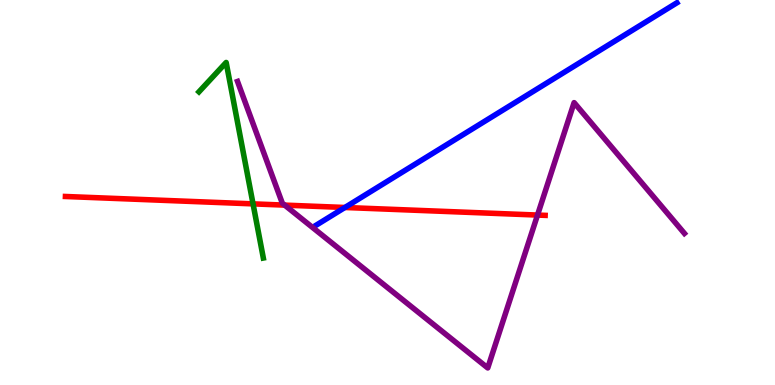[{'lines': ['blue', 'red'], 'intersections': [{'x': 4.45, 'y': 4.61}]}, {'lines': ['green', 'red'], 'intersections': [{'x': 3.27, 'y': 4.7}]}, {'lines': ['purple', 'red'], 'intersections': [{'x': 3.67, 'y': 4.67}, {'x': 6.94, 'y': 4.41}]}, {'lines': ['blue', 'green'], 'intersections': []}, {'lines': ['blue', 'purple'], 'intersections': []}, {'lines': ['green', 'purple'], 'intersections': []}]